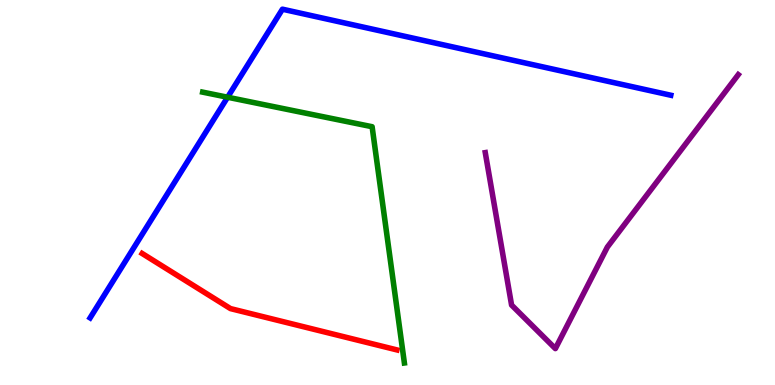[{'lines': ['blue', 'red'], 'intersections': []}, {'lines': ['green', 'red'], 'intersections': []}, {'lines': ['purple', 'red'], 'intersections': []}, {'lines': ['blue', 'green'], 'intersections': [{'x': 2.94, 'y': 7.47}]}, {'lines': ['blue', 'purple'], 'intersections': []}, {'lines': ['green', 'purple'], 'intersections': []}]